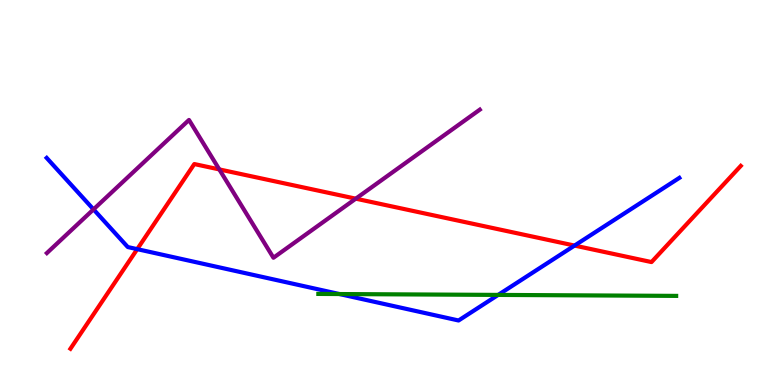[{'lines': ['blue', 'red'], 'intersections': [{'x': 1.77, 'y': 3.53}, {'x': 7.41, 'y': 3.62}]}, {'lines': ['green', 'red'], 'intersections': []}, {'lines': ['purple', 'red'], 'intersections': [{'x': 2.83, 'y': 5.6}, {'x': 4.59, 'y': 4.84}]}, {'lines': ['blue', 'green'], 'intersections': [{'x': 4.38, 'y': 2.36}, {'x': 6.43, 'y': 2.34}]}, {'lines': ['blue', 'purple'], 'intersections': [{'x': 1.21, 'y': 4.56}]}, {'lines': ['green', 'purple'], 'intersections': []}]